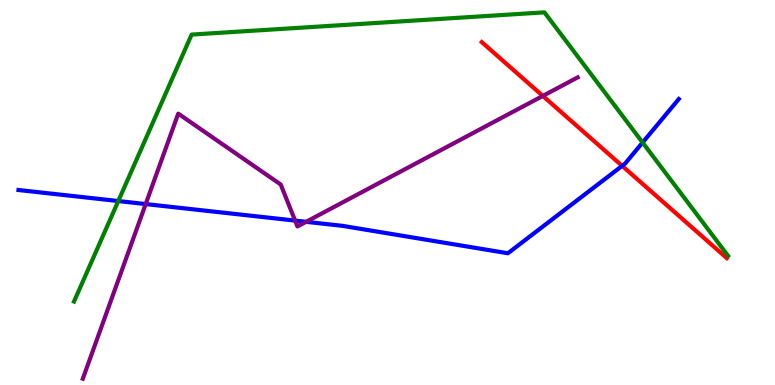[{'lines': ['blue', 'red'], 'intersections': [{'x': 8.03, 'y': 5.69}]}, {'lines': ['green', 'red'], 'intersections': []}, {'lines': ['purple', 'red'], 'intersections': [{'x': 7.0, 'y': 7.51}]}, {'lines': ['blue', 'green'], 'intersections': [{'x': 1.53, 'y': 4.78}, {'x': 8.29, 'y': 6.3}]}, {'lines': ['blue', 'purple'], 'intersections': [{'x': 1.88, 'y': 4.7}, {'x': 3.81, 'y': 4.27}, {'x': 3.95, 'y': 4.24}]}, {'lines': ['green', 'purple'], 'intersections': []}]